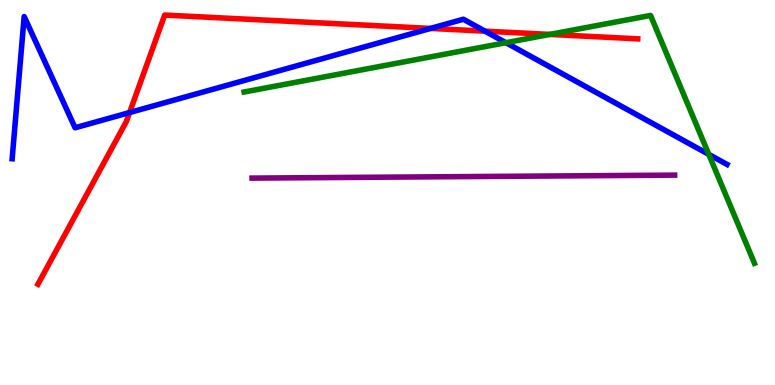[{'lines': ['blue', 'red'], 'intersections': [{'x': 1.67, 'y': 7.08}, {'x': 5.56, 'y': 9.26}, {'x': 6.26, 'y': 9.19}]}, {'lines': ['green', 'red'], 'intersections': [{'x': 7.09, 'y': 9.11}]}, {'lines': ['purple', 'red'], 'intersections': []}, {'lines': ['blue', 'green'], 'intersections': [{'x': 6.53, 'y': 8.89}, {'x': 9.15, 'y': 5.99}]}, {'lines': ['blue', 'purple'], 'intersections': []}, {'lines': ['green', 'purple'], 'intersections': []}]